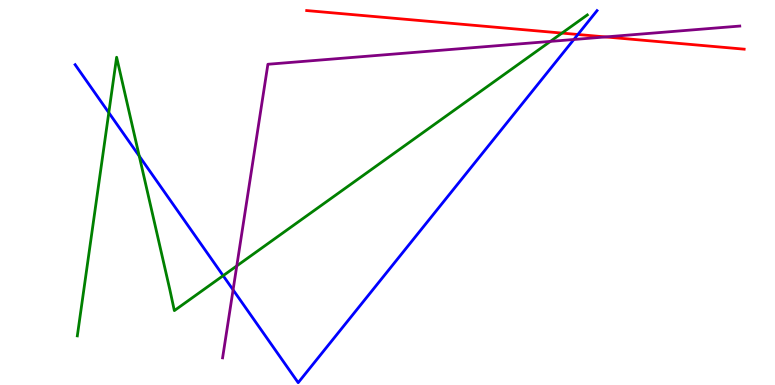[{'lines': ['blue', 'red'], 'intersections': [{'x': 7.46, 'y': 9.1}]}, {'lines': ['green', 'red'], 'intersections': [{'x': 7.25, 'y': 9.14}]}, {'lines': ['purple', 'red'], 'intersections': [{'x': 7.81, 'y': 9.04}]}, {'lines': ['blue', 'green'], 'intersections': [{'x': 1.4, 'y': 7.07}, {'x': 1.8, 'y': 5.95}, {'x': 2.88, 'y': 2.84}]}, {'lines': ['blue', 'purple'], 'intersections': [{'x': 3.01, 'y': 2.47}, {'x': 7.4, 'y': 8.97}]}, {'lines': ['green', 'purple'], 'intersections': [{'x': 3.06, 'y': 3.09}, {'x': 7.1, 'y': 8.92}]}]